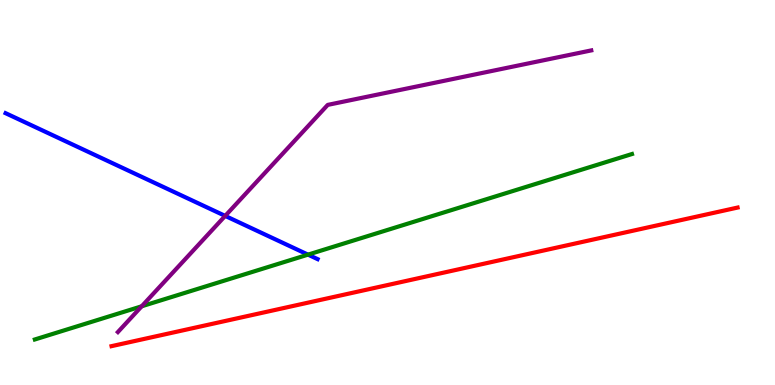[{'lines': ['blue', 'red'], 'intersections': []}, {'lines': ['green', 'red'], 'intersections': []}, {'lines': ['purple', 'red'], 'intersections': []}, {'lines': ['blue', 'green'], 'intersections': [{'x': 3.97, 'y': 3.39}]}, {'lines': ['blue', 'purple'], 'intersections': [{'x': 2.91, 'y': 4.39}]}, {'lines': ['green', 'purple'], 'intersections': [{'x': 1.83, 'y': 2.04}]}]